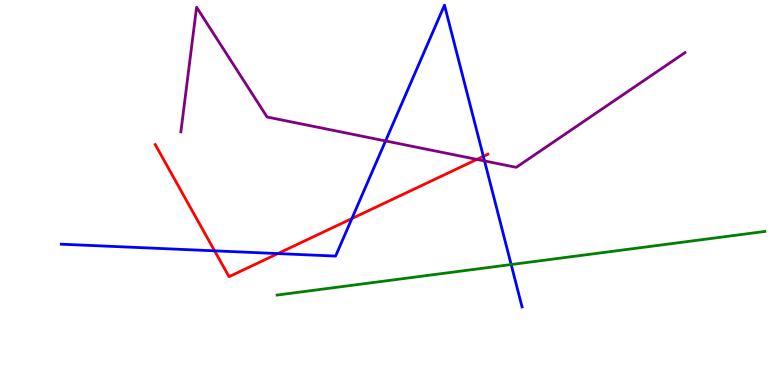[{'lines': ['blue', 'red'], 'intersections': [{'x': 2.77, 'y': 3.48}, {'x': 3.59, 'y': 3.41}, {'x': 4.54, 'y': 4.32}, {'x': 6.24, 'y': 5.94}]}, {'lines': ['green', 'red'], 'intersections': []}, {'lines': ['purple', 'red'], 'intersections': [{'x': 6.15, 'y': 5.86}]}, {'lines': ['blue', 'green'], 'intersections': [{'x': 6.6, 'y': 3.13}]}, {'lines': ['blue', 'purple'], 'intersections': [{'x': 4.98, 'y': 6.34}, {'x': 6.25, 'y': 5.82}]}, {'lines': ['green', 'purple'], 'intersections': []}]